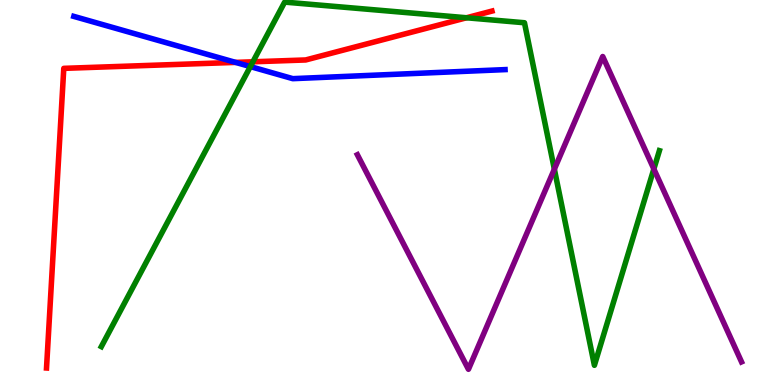[{'lines': ['blue', 'red'], 'intersections': [{'x': 3.04, 'y': 8.38}]}, {'lines': ['green', 'red'], 'intersections': [{'x': 3.26, 'y': 8.39}, {'x': 6.02, 'y': 9.54}]}, {'lines': ['purple', 'red'], 'intersections': []}, {'lines': ['blue', 'green'], 'intersections': [{'x': 3.23, 'y': 8.27}]}, {'lines': ['blue', 'purple'], 'intersections': []}, {'lines': ['green', 'purple'], 'intersections': [{'x': 7.15, 'y': 5.61}, {'x': 8.44, 'y': 5.61}]}]